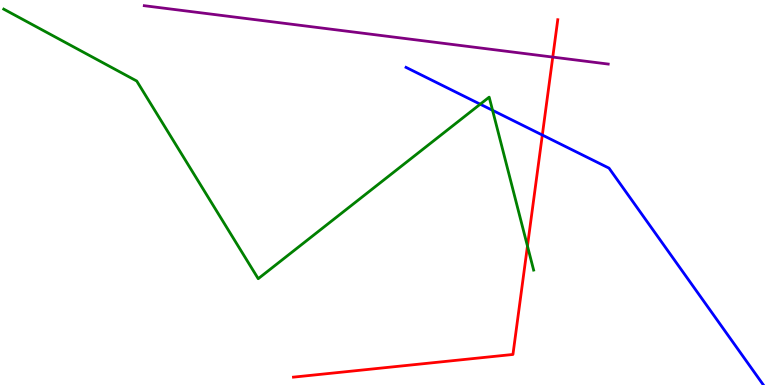[{'lines': ['blue', 'red'], 'intersections': [{'x': 7.0, 'y': 6.49}]}, {'lines': ['green', 'red'], 'intersections': [{'x': 6.81, 'y': 3.61}]}, {'lines': ['purple', 'red'], 'intersections': [{'x': 7.13, 'y': 8.52}]}, {'lines': ['blue', 'green'], 'intersections': [{'x': 6.2, 'y': 7.29}, {'x': 6.36, 'y': 7.13}]}, {'lines': ['blue', 'purple'], 'intersections': []}, {'lines': ['green', 'purple'], 'intersections': []}]